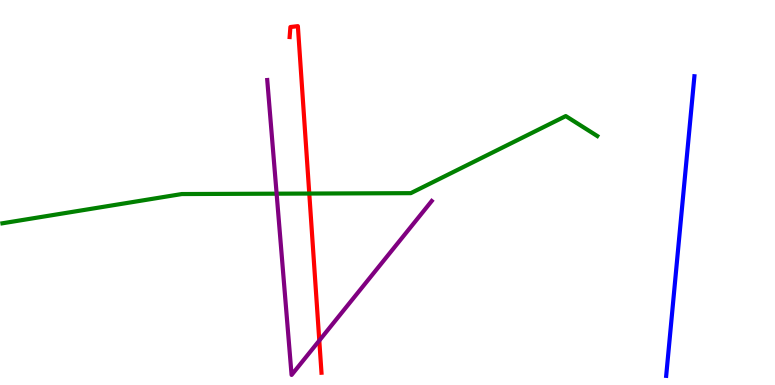[{'lines': ['blue', 'red'], 'intersections': []}, {'lines': ['green', 'red'], 'intersections': [{'x': 3.99, 'y': 4.97}]}, {'lines': ['purple', 'red'], 'intersections': [{'x': 4.12, 'y': 1.15}]}, {'lines': ['blue', 'green'], 'intersections': []}, {'lines': ['blue', 'purple'], 'intersections': []}, {'lines': ['green', 'purple'], 'intersections': [{'x': 3.57, 'y': 4.97}]}]